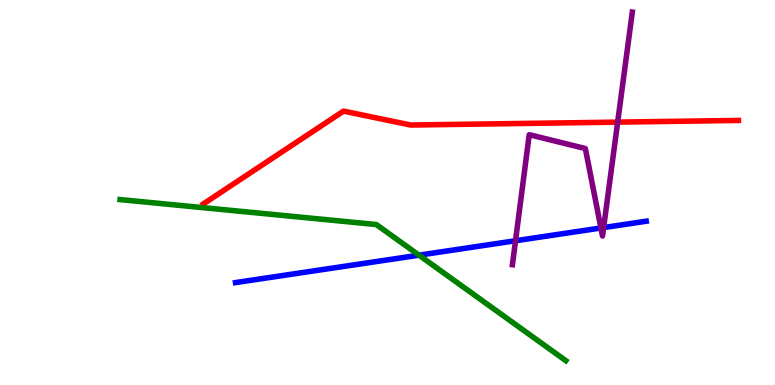[{'lines': ['blue', 'red'], 'intersections': []}, {'lines': ['green', 'red'], 'intersections': []}, {'lines': ['purple', 'red'], 'intersections': [{'x': 7.97, 'y': 6.83}]}, {'lines': ['blue', 'green'], 'intersections': [{'x': 5.41, 'y': 3.37}]}, {'lines': ['blue', 'purple'], 'intersections': [{'x': 6.65, 'y': 3.75}, {'x': 7.75, 'y': 4.08}, {'x': 7.79, 'y': 4.09}]}, {'lines': ['green', 'purple'], 'intersections': []}]